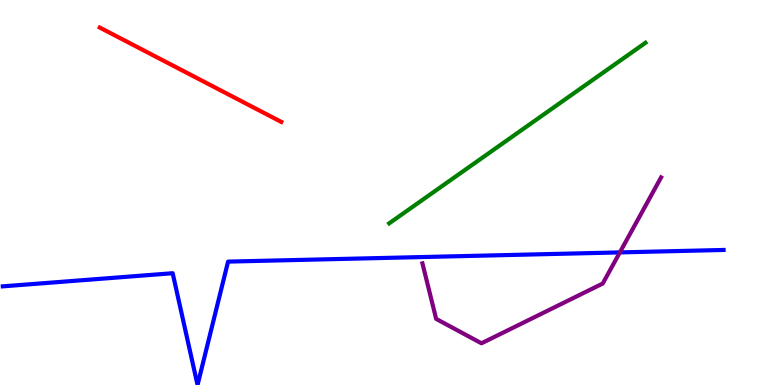[{'lines': ['blue', 'red'], 'intersections': []}, {'lines': ['green', 'red'], 'intersections': []}, {'lines': ['purple', 'red'], 'intersections': []}, {'lines': ['blue', 'green'], 'intersections': []}, {'lines': ['blue', 'purple'], 'intersections': [{'x': 8.0, 'y': 3.44}]}, {'lines': ['green', 'purple'], 'intersections': []}]